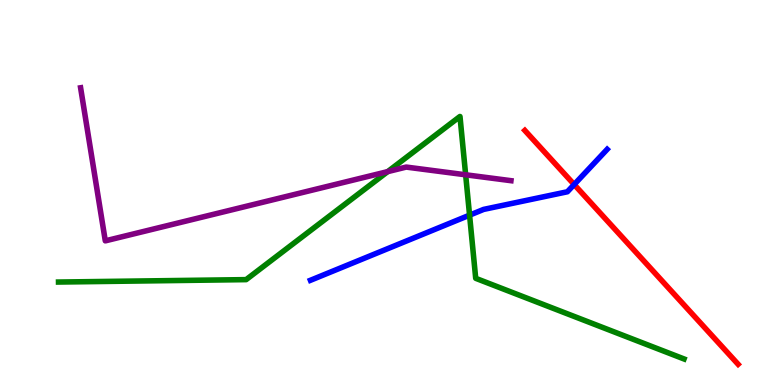[{'lines': ['blue', 'red'], 'intersections': [{'x': 7.41, 'y': 5.21}]}, {'lines': ['green', 'red'], 'intersections': []}, {'lines': ['purple', 'red'], 'intersections': []}, {'lines': ['blue', 'green'], 'intersections': [{'x': 6.06, 'y': 4.41}]}, {'lines': ['blue', 'purple'], 'intersections': []}, {'lines': ['green', 'purple'], 'intersections': [{'x': 5.0, 'y': 5.54}, {'x': 6.01, 'y': 5.46}]}]